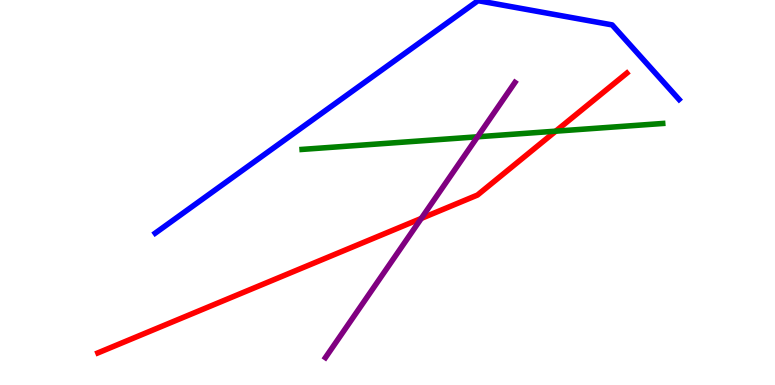[{'lines': ['blue', 'red'], 'intersections': []}, {'lines': ['green', 'red'], 'intersections': [{'x': 7.17, 'y': 6.59}]}, {'lines': ['purple', 'red'], 'intersections': [{'x': 5.44, 'y': 4.33}]}, {'lines': ['blue', 'green'], 'intersections': []}, {'lines': ['blue', 'purple'], 'intersections': []}, {'lines': ['green', 'purple'], 'intersections': [{'x': 6.16, 'y': 6.45}]}]